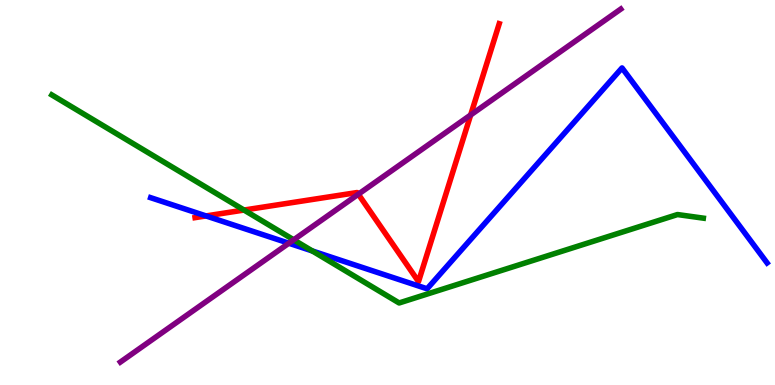[{'lines': ['blue', 'red'], 'intersections': [{'x': 2.66, 'y': 4.39}]}, {'lines': ['green', 'red'], 'intersections': [{'x': 3.15, 'y': 4.54}]}, {'lines': ['purple', 'red'], 'intersections': [{'x': 4.62, 'y': 4.96}, {'x': 6.07, 'y': 7.01}]}, {'lines': ['blue', 'green'], 'intersections': [{'x': 4.03, 'y': 3.48}]}, {'lines': ['blue', 'purple'], 'intersections': [{'x': 3.73, 'y': 3.68}]}, {'lines': ['green', 'purple'], 'intersections': [{'x': 3.79, 'y': 3.77}]}]